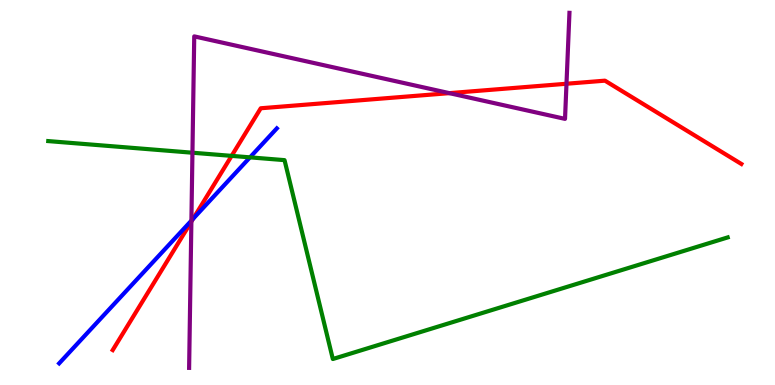[{'lines': ['blue', 'red'], 'intersections': [{'x': 2.49, 'y': 4.32}]}, {'lines': ['green', 'red'], 'intersections': [{'x': 2.99, 'y': 5.95}]}, {'lines': ['purple', 'red'], 'intersections': [{'x': 2.47, 'y': 4.24}, {'x': 5.8, 'y': 7.58}, {'x': 7.31, 'y': 7.82}]}, {'lines': ['blue', 'green'], 'intersections': [{'x': 3.23, 'y': 5.91}]}, {'lines': ['blue', 'purple'], 'intersections': [{'x': 2.47, 'y': 4.27}]}, {'lines': ['green', 'purple'], 'intersections': [{'x': 2.48, 'y': 6.03}]}]